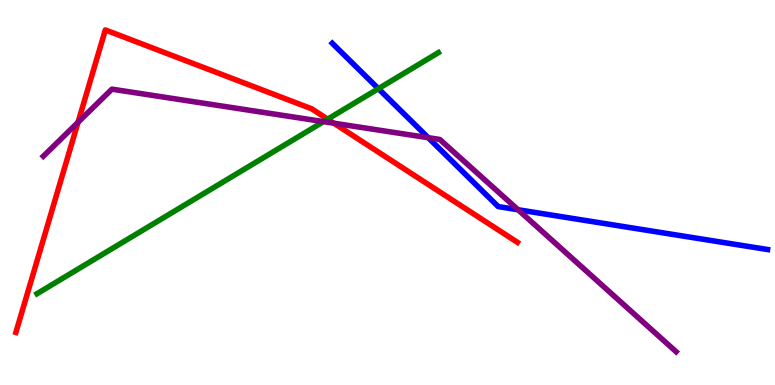[{'lines': ['blue', 'red'], 'intersections': []}, {'lines': ['green', 'red'], 'intersections': [{'x': 4.23, 'y': 6.9}]}, {'lines': ['purple', 'red'], 'intersections': [{'x': 1.01, 'y': 6.82}, {'x': 4.31, 'y': 6.8}]}, {'lines': ['blue', 'green'], 'intersections': [{'x': 4.88, 'y': 7.7}]}, {'lines': ['blue', 'purple'], 'intersections': [{'x': 5.53, 'y': 6.42}, {'x': 6.68, 'y': 4.55}]}, {'lines': ['green', 'purple'], 'intersections': [{'x': 4.17, 'y': 6.84}]}]